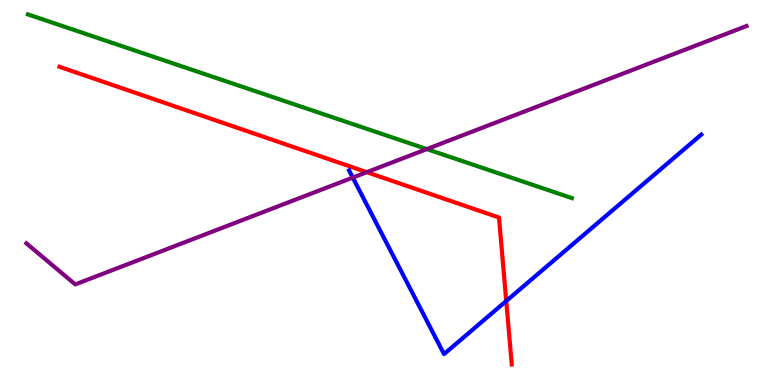[{'lines': ['blue', 'red'], 'intersections': [{'x': 6.53, 'y': 2.18}]}, {'lines': ['green', 'red'], 'intersections': []}, {'lines': ['purple', 'red'], 'intersections': [{'x': 4.73, 'y': 5.53}]}, {'lines': ['blue', 'green'], 'intersections': []}, {'lines': ['blue', 'purple'], 'intersections': [{'x': 4.55, 'y': 5.39}]}, {'lines': ['green', 'purple'], 'intersections': [{'x': 5.51, 'y': 6.13}]}]